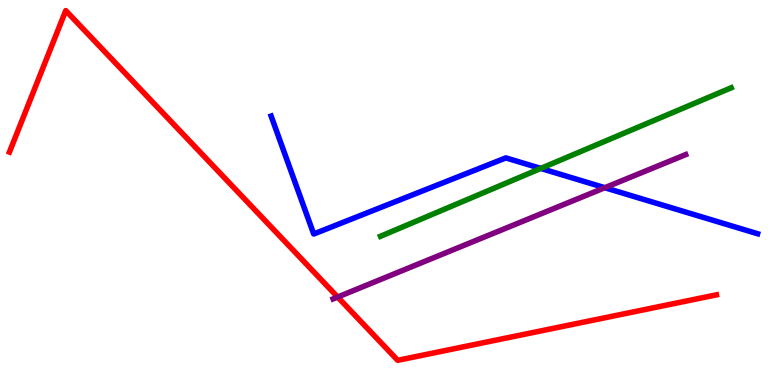[{'lines': ['blue', 'red'], 'intersections': []}, {'lines': ['green', 'red'], 'intersections': []}, {'lines': ['purple', 'red'], 'intersections': [{'x': 4.36, 'y': 2.28}]}, {'lines': ['blue', 'green'], 'intersections': [{'x': 6.98, 'y': 5.63}]}, {'lines': ['blue', 'purple'], 'intersections': [{'x': 7.8, 'y': 5.12}]}, {'lines': ['green', 'purple'], 'intersections': []}]